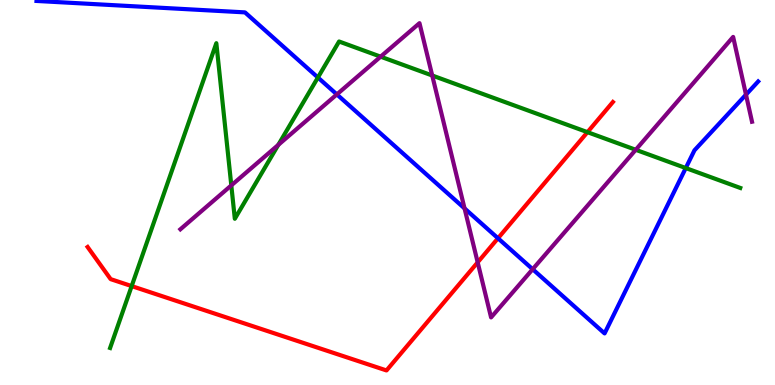[{'lines': ['blue', 'red'], 'intersections': [{'x': 6.43, 'y': 3.81}]}, {'lines': ['green', 'red'], 'intersections': [{'x': 1.7, 'y': 2.57}, {'x': 7.58, 'y': 6.57}]}, {'lines': ['purple', 'red'], 'intersections': [{'x': 6.16, 'y': 3.19}]}, {'lines': ['blue', 'green'], 'intersections': [{'x': 4.1, 'y': 7.99}, {'x': 8.85, 'y': 5.64}]}, {'lines': ['blue', 'purple'], 'intersections': [{'x': 4.35, 'y': 7.55}, {'x': 5.99, 'y': 4.59}, {'x': 6.87, 'y': 3.01}, {'x': 9.63, 'y': 7.54}]}, {'lines': ['green', 'purple'], 'intersections': [{'x': 2.98, 'y': 5.18}, {'x': 3.59, 'y': 6.24}, {'x': 4.91, 'y': 8.53}, {'x': 5.58, 'y': 8.04}, {'x': 8.2, 'y': 6.11}]}]